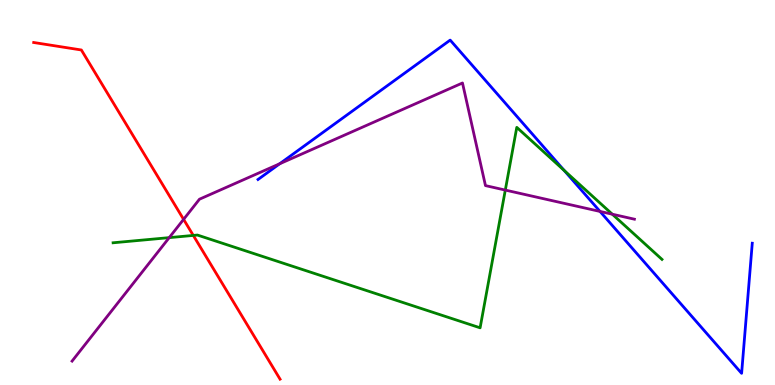[{'lines': ['blue', 'red'], 'intersections': []}, {'lines': ['green', 'red'], 'intersections': [{'x': 2.49, 'y': 3.89}]}, {'lines': ['purple', 'red'], 'intersections': [{'x': 2.37, 'y': 4.3}]}, {'lines': ['blue', 'green'], 'intersections': [{'x': 7.28, 'y': 5.57}]}, {'lines': ['blue', 'purple'], 'intersections': [{'x': 3.61, 'y': 5.75}, {'x': 7.74, 'y': 4.51}]}, {'lines': ['green', 'purple'], 'intersections': [{'x': 2.18, 'y': 3.83}, {'x': 6.52, 'y': 5.06}, {'x': 7.9, 'y': 4.44}]}]